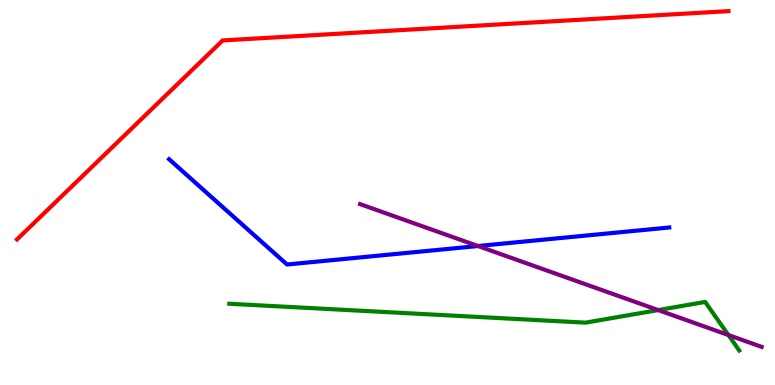[{'lines': ['blue', 'red'], 'intersections': []}, {'lines': ['green', 'red'], 'intersections': []}, {'lines': ['purple', 'red'], 'intersections': []}, {'lines': ['blue', 'green'], 'intersections': []}, {'lines': ['blue', 'purple'], 'intersections': [{'x': 6.17, 'y': 3.61}]}, {'lines': ['green', 'purple'], 'intersections': [{'x': 8.49, 'y': 1.95}, {'x': 9.4, 'y': 1.3}]}]